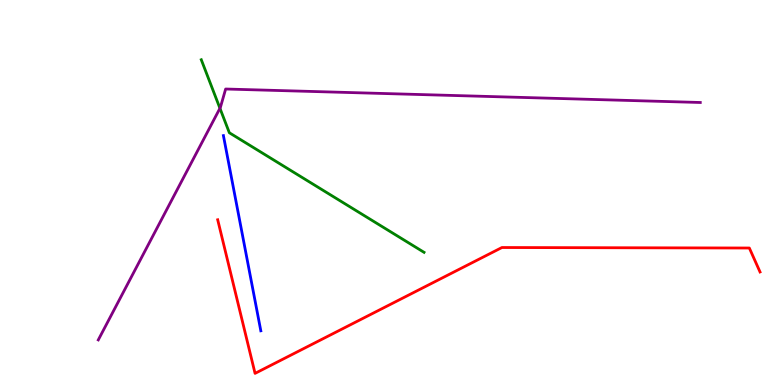[{'lines': ['blue', 'red'], 'intersections': []}, {'lines': ['green', 'red'], 'intersections': []}, {'lines': ['purple', 'red'], 'intersections': []}, {'lines': ['blue', 'green'], 'intersections': []}, {'lines': ['blue', 'purple'], 'intersections': []}, {'lines': ['green', 'purple'], 'intersections': [{'x': 2.84, 'y': 7.19}]}]